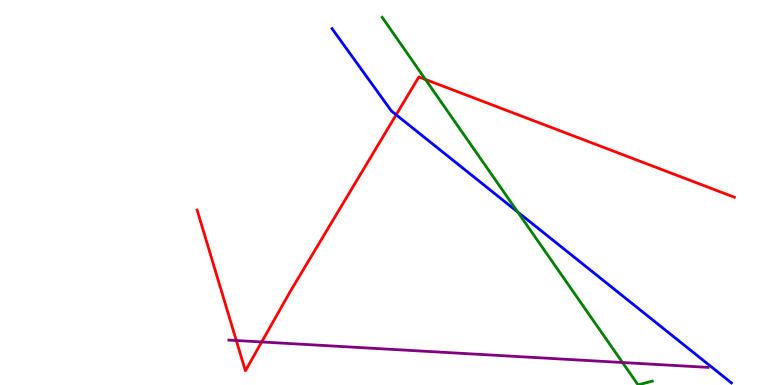[{'lines': ['blue', 'red'], 'intersections': [{'x': 5.11, 'y': 7.02}]}, {'lines': ['green', 'red'], 'intersections': [{'x': 5.49, 'y': 7.94}]}, {'lines': ['purple', 'red'], 'intersections': [{'x': 3.05, 'y': 1.16}, {'x': 3.38, 'y': 1.12}]}, {'lines': ['blue', 'green'], 'intersections': [{'x': 6.68, 'y': 4.49}]}, {'lines': ['blue', 'purple'], 'intersections': []}, {'lines': ['green', 'purple'], 'intersections': [{'x': 8.03, 'y': 0.584}]}]